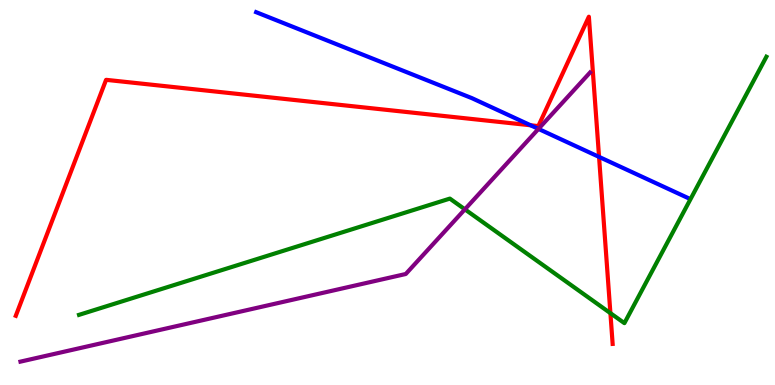[{'lines': ['blue', 'red'], 'intersections': [{'x': 6.85, 'y': 6.75}, {'x': 7.73, 'y': 5.92}]}, {'lines': ['green', 'red'], 'intersections': [{'x': 7.88, 'y': 1.87}]}, {'lines': ['purple', 'red'], 'intersections': []}, {'lines': ['blue', 'green'], 'intersections': []}, {'lines': ['blue', 'purple'], 'intersections': [{'x': 6.95, 'y': 6.65}]}, {'lines': ['green', 'purple'], 'intersections': [{'x': 6.0, 'y': 4.56}]}]